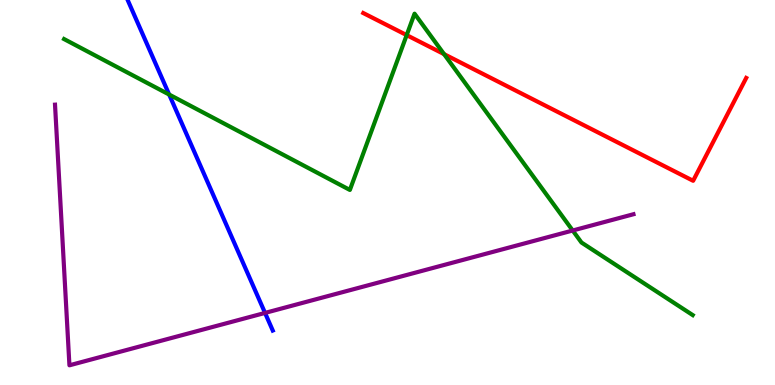[{'lines': ['blue', 'red'], 'intersections': []}, {'lines': ['green', 'red'], 'intersections': [{'x': 5.25, 'y': 9.09}, {'x': 5.73, 'y': 8.59}]}, {'lines': ['purple', 'red'], 'intersections': []}, {'lines': ['blue', 'green'], 'intersections': [{'x': 2.18, 'y': 7.54}]}, {'lines': ['blue', 'purple'], 'intersections': [{'x': 3.42, 'y': 1.87}]}, {'lines': ['green', 'purple'], 'intersections': [{'x': 7.39, 'y': 4.01}]}]